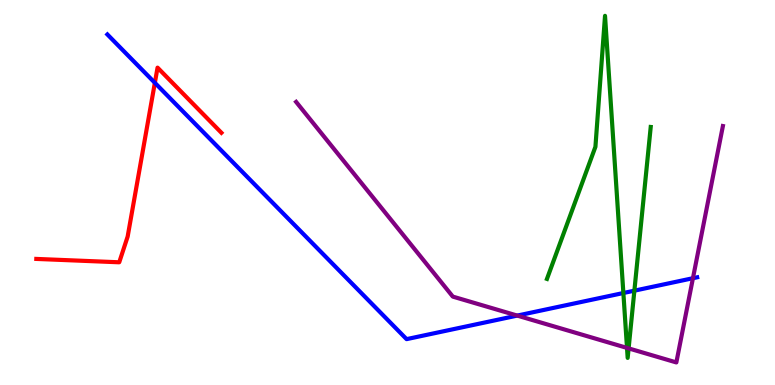[{'lines': ['blue', 'red'], 'intersections': [{'x': 2.0, 'y': 7.85}]}, {'lines': ['green', 'red'], 'intersections': []}, {'lines': ['purple', 'red'], 'intersections': []}, {'lines': ['blue', 'green'], 'intersections': [{'x': 8.04, 'y': 2.39}, {'x': 8.19, 'y': 2.45}]}, {'lines': ['blue', 'purple'], 'intersections': [{'x': 6.67, 'y': 1.8}, {'x': 8.94, 'y': 2.77}]}, {'lines': ['green', 'purple'], 'intersections': [{'x': 8.09, 'y': 0.963}, {'x': 8.11, 'y': 0.951}]}]